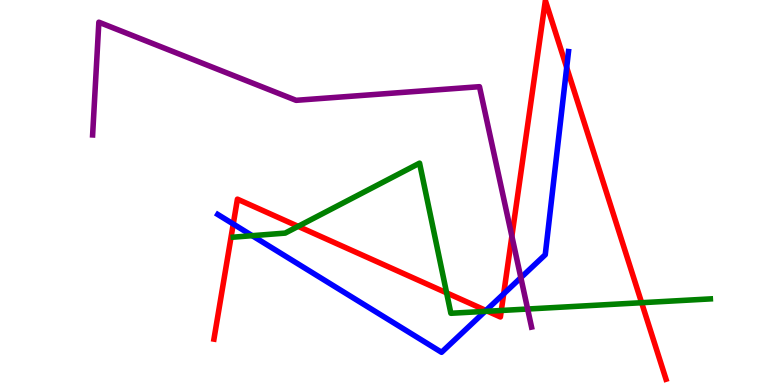[{'lines': ['blue', 'red'], 'intersections': [{'x': 3.01, 'y': 4.18}, {'x': 6.27, 'y': 1.94}, {'x': 6.5, 'y': 2.37}, {'x': 7.31, 'y': 8.25}]}, {'lines': ['green', 'red'], 'intersections': [{'x': 3.85, 'y': 4.12}, {'x': 5.76, 'y': 2.39}, {'x': 6.29, 'y': 1.92}, {'x': 6.47, 'y': 1.94}, {'x': 8.28, 'y': 2.14}]}, {'lines': ['purple', 'red'], 'intersections': [{'x': 6.6, 'y': 3.86}]}, {'lines': ['blue', 'green'], 'intersections': [{'x': 3.25, 'y': 3.88}, {'x': 6.26, 'y': 1.91}]}, {'lines': ['blue', 'purple'], 'intersections': [{'x': 6.72, 'y': 2.79}]}, {'lines': ['green', 'purple'], 'intersections': [{'x': 6.81, 'y': 1.97}]}]